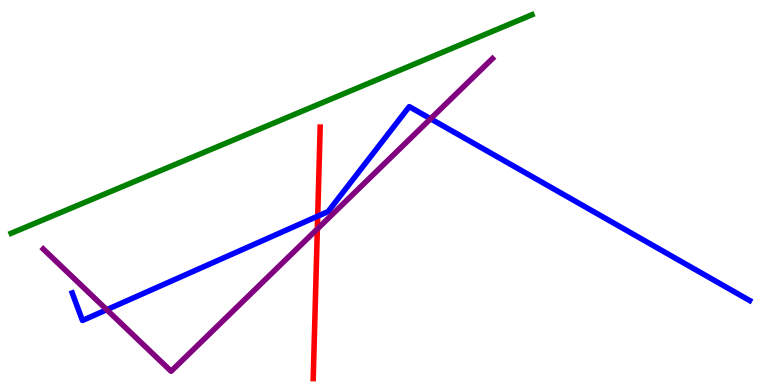[{'lines': ['blue', 'red'], 'intersections': [{'x': 4.1, 'y': 4.38}]}, {'lines': ['green', 'red'], 'intersections': []}, {'lines': ['purple', 'red'], 'intersections': [{'x': 4.09, 'y': 4.05}]}, {'lines': ['blue', 'green'], 'intersections': []}, {'lines': ['blue', 'purple'], 'intersections': [{'x': 1.38, 'y': 1.96}, {'x': 5.56, 'y': 6.91}]}, {'lines': ['green', 'purple'], 'intersections': []}]